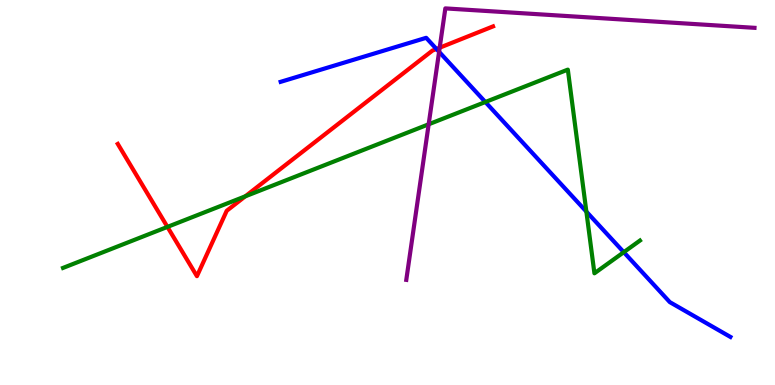[{'lines': ['blue', 'red'], 'intersections': [{'x': 5.63, 'y': 8.73}]}, {'lines': ['green', 'red'], 'intersections': [{'x': 2.16, 'y': 4.11}, {'x': 3.17, 'y': 4.9}]}, {'lines': ['purple', 'red'], 'intersections': [{'x': 5.67, 'y': 8.76}]}, {'lines': ['blue', 'green'], 'intersections': [{'x': 6.26, 'y': 7.35}, {'x': 7.57, 'y': 4.5}, {'x': 8.05, 'y': 3.45}]}, {'lines': ['blue', 'purple'], 'intersections': [{'x': 5.67, 'y': 8.65}]}, {'lines': ['green', 'purple'], 'intersections': [{'x': 5.53, 'y': 6.77}]}]